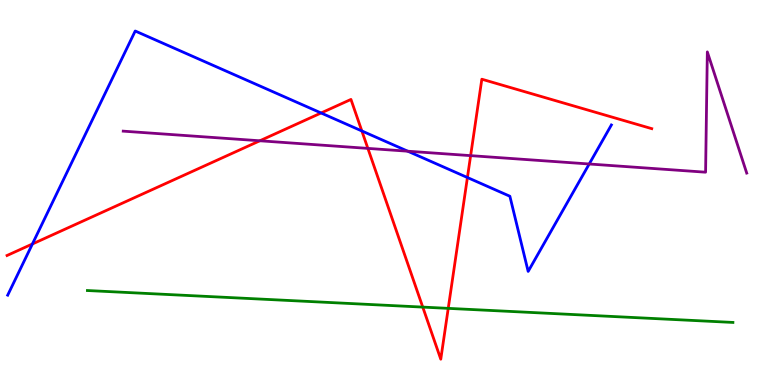[{'lines': ['blue', 'red'], 'intersections': [{'x': 0.418, 'y': 3.66}, {'x': 4.14, 'y': 7.07}, {'x': 4.67, 'y': 6.6}, {'x': 6.03, 'y': 5.39}]}, {'lines': ['green', 'red'], 'intersections': [{'x': 5.45, 'y': 2.02}, {'x': 5.78, 'y': 1.99}]}, {'lines': ['purple', 'red'], 'intersections': [{'x': 3.35, 'y': 6.34}, {'x': 4.75, 'y': 6.15}, {'x': 6.07, 'y': 5.96}]}, {'lines': ['blue', 'green'], 'intersections': []}, {'lines': ['blue', 'purple'], 'intersections': [{'x': 5.26, 'y': 6.07}, {'x': 7.6, 'y': 5.74}]}, {'lines': ['green', 'purple'], 'intersections': []}]